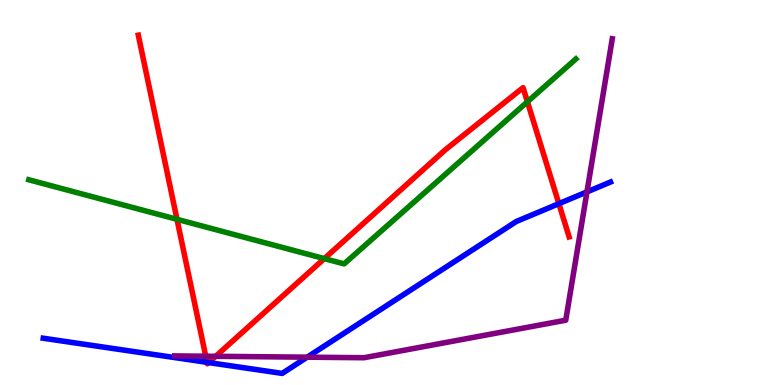[{'lines': ['blue', 'red'], 'intersections': [{'x': 2.67, 'y': 0.589}, {'x': 2.69, 'y': 0.582}, {'x': 7.21, 'y': 4.71}]}, {'lines': ['green', 'red'], 'intersections': [{'x': 2.28, 'y': 4.3}, {'x': 4.18, 'y': 3.28}, {'x': 6.81, 'y': 7.36}]}, {'lines': ['purple', 'red'], 'intersections': [{'x': 2.65, 'y': 0.748}, {'x': 2.78, 'y': 0.745}]}, {'lines': ['blue', 'green'], 'intersections': []}, {'lines': ['blue', 'purple'], 'intersections': [{'x': 3.96, 'y': 0.722}, {'x': 7.57, 'y': 5.02}]}, {'lines': ['green', 'purple'], 'intersections': []}]